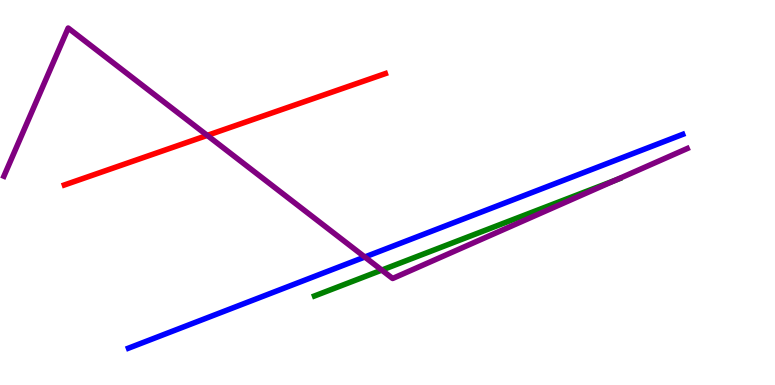[{'lines': ['blue', 'red'], 'intersections': []}, {'lines': ['green', 'red'], 'intersections': []}, {'lines': ['purple', 'red'], 'intersections': [{'x': 2.67, 'y': 6.48}]}, {'lines': ['blue', 'green'], 'intersections': []}, {'lines': ['blue', 'purple'], 'intersections': [{'x': 4.71, 'y': 3.32}]}, {'lines': ['green', 'purple'], 'intersections': [{'x': 4.93, 'y': 2.98}, {'x': 7.94, 'y': 5.32}]}]